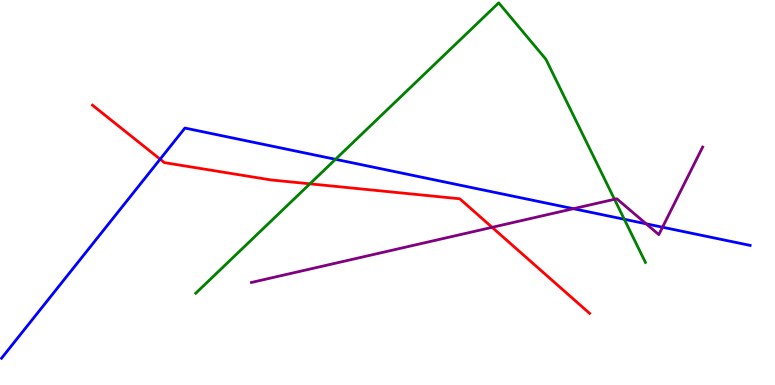[{'lines': ['blue', 'red'], 'intersections': [{'x': 2.07, 'y': 5.86}]}, {'lines': ['green', 'red'], 'intersections': [{'x': 4.0, 'y': 5.23}]}, {'lines': ['purple', 'red'], 'intersections': [{'x': 6.35, 'y': 4.1}]}, {'lines': ['blue', 'green'], 'intersections': [{'x': 4.33, 'y': 5.86}, {'x': 8.06, 'y': 4.3}]}, {'lines': ['blue', 'purple'], 'intersections': [{'x': 7.4, 'y': 4.58}, {'x': 8.34, 'y': 4.19}, {'x': 8.55, 'y': 4.1}]}, {'lines': ['green', 'purple'], 'intersections': [{'x': 7.93, 'y': 4.82}]}]